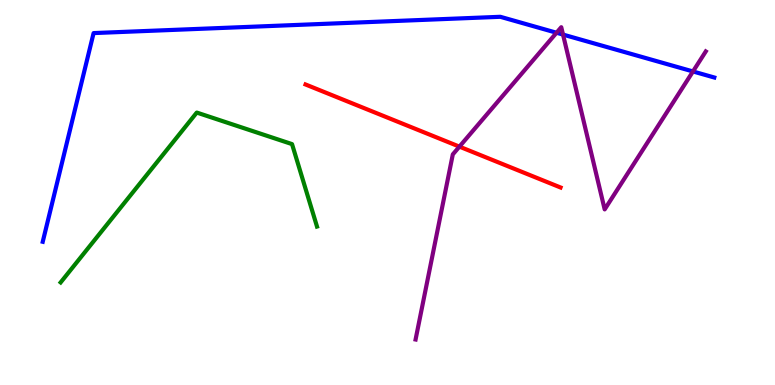[{'lines': ['blue', 'red'], 'intersections': []}, {'lines': ['green', 'red'], 'intersections': []}, {'lines': ['purple', 'red'], 'intersections': [{'x': 5.93, 'y': 6.19}]}, {'lines': ['blue', 'green'], 'intersections': []}, {'lines': ['blue', 'purple'], 'intersections': [{'x': 7.18, 'y': 9.15}, {'x': 7.26, 'y': 9.1}, {'x': 8.94, 'y': 8.14}]}, {'lines': ['green', 'purple'], 'intersections': []}]